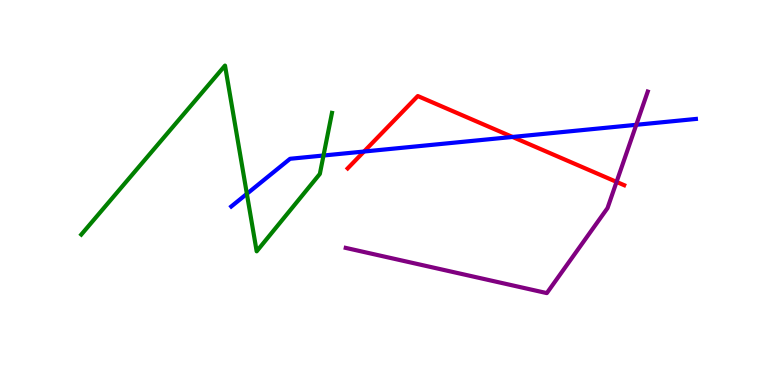[{'lines': ['blue', 'red'], 'intersections': [{'x': 4.7, 'y': 6.06}, {'x': 6.61, 'y': 6.44}]}, {'lines': ['green', 'red'], 'intersections': []}, {'lines': ['purple', 'red'], 'intersections': [{'x': 7.96, 'y': 5.28}]}, {'lines': ['blue', 'green'], 'intersections': [{'x': 3.19, 'y': 4.97}, {'x': 4.17, 'y': 5.96}]}, {'lines': ['blue', 'purple'], 'intersections': [{'x': 8.21, 'y': 6.76}]}, {'lines': ['green', 'purple'], 'intersections': []}]